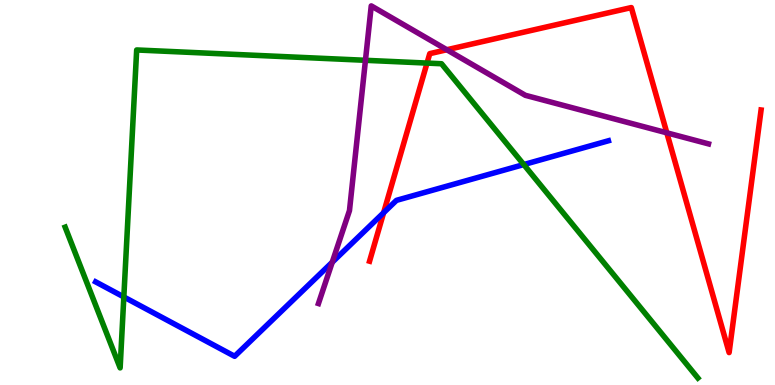[{'lines': ['blue', 'red'], 'intersections': [{'x': 4.95, 'y': 4.47}]}, {'lines': ['green', 'red'], 'intersections': [{'x': 5.51, 'y': 8.36}]}, {'lines': ['purple', 'red'], 'intersections': [{'x': 5.77, 'y': 8.71}, {'x': 8.6, 'y': 6.55}]}, {'lines': ['blue', 'green'], 'intersections': [{'x': 1.6, 'y': 2.29}, {'x': 6.76, 'y': 5.73}]}, {'lines': ['blue', 'purple'], 'intersections': [{'x': 4.29, 'y': 3.19}]}, {'lines': ['green', 'purple'], 'intersections': [{'x': 4.72, 'y': 8.43}]}]